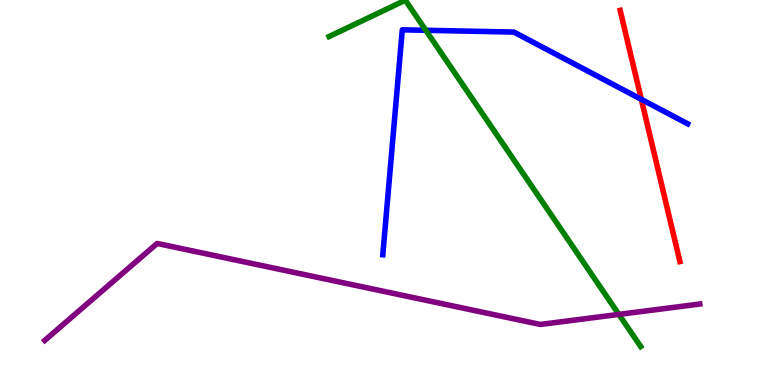[{'lines': ['blue', 'red'], 'intersections': [{'x': 8.28, 'y': 7.42}]}, {'lines': ['green', 'red'], 'intersections': []}, {'lines': ['purple', 'red'], 'intersections': []}, {'lines': ['blue', 'green'], 'intersections': [{'x': 5.49, 'y': 9.21}]}, {'lines': ['blue', 'purple'], 'intersections': []}, {'lines': ['green', 'purple'], 'intersections': [{'x': 7.99, 'y': 1.83}]}]